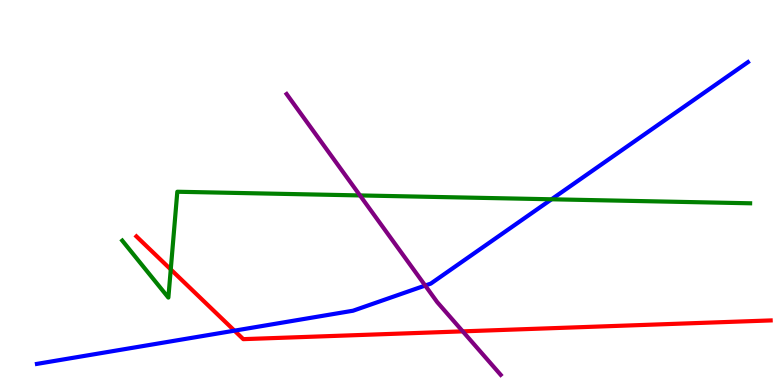[{'lines': ['blue', 'red'], 'intersections': [{'x': 3.03, 'y': 1.41}]}, {'lines': ['green', 'red'], 'intersections': [{'x': 2.2, 'y': 3.0}]}, {'lines': ['purple', 'red'], 'intersections': [{'x': 5.97, 'y': 1.39}]}, {'lines': ['blue', 'green'], 'intersections': [{'x': 7.12, 'y': 4.82}]}, {'lines': ['blue', 'purple'], 'intersections': [{'x': 5.49, 'y': 2.58}]}, {'lines': ['green', 'purple'], 'intersections': [{'x': 4.64, 'y': 4.92}]}]